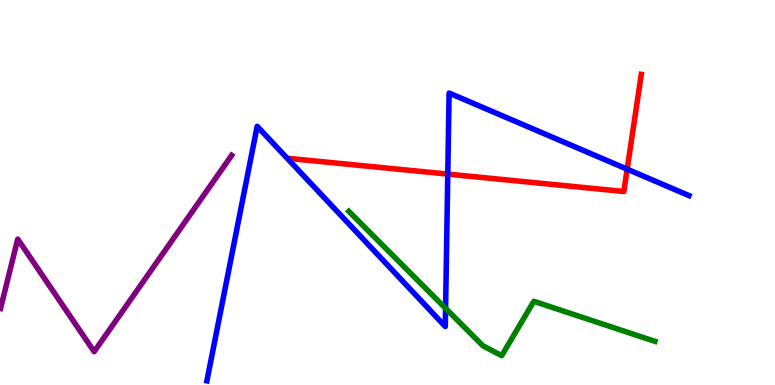[{'lines': ['blue', 'red'], 'intersections': [{'x': 5.78, 'y': 5.48}, {'x': 8.09, 'y': 5.61}]}, {'lines': ['green', 'red'], 'intersections': []}, {'lines': ['purple', 'red'], 'intersections': []}, {'lines': ['blue', 'green'], 'intersections': [{'x': 5.75, 'y': 1.99}]}, {'lines': ['blue', 'purple'], 'intersections': []}, {'lines': ['green', 'purple'], 'intersections': []}]